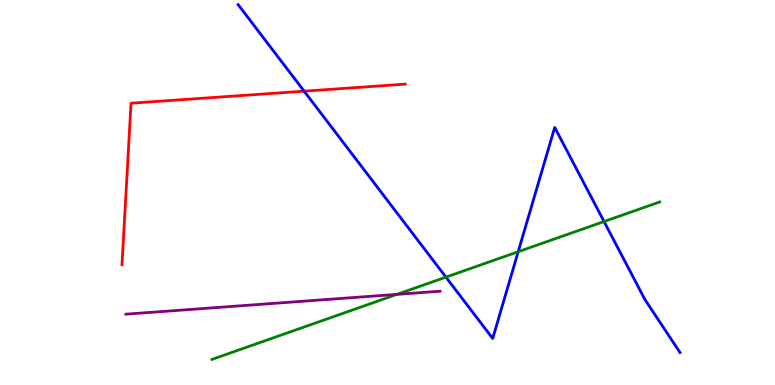[{'lines': ['blue', 'red'], 'intersections': [{'x': 3.92, 'y': 7.63}]}, {'lines': ['green', 'red'], 'intersections': []}, {'lines': ['purple', 'red'], 'intersections': []}, {'lines': ['blue', 'green'], 'intersections': [{'x': 5.75, 'y': 2.8}, {'x': 6.69, 'y': 3.46}, {'x': 7.79, 'y': 4.25}]}, {'lines': ['blue', 'purple'], 'intersections': []}, {'lines': ['green', 'purple'], 'intersections': [{'x': 5.12, 'y': 2.35}]}]